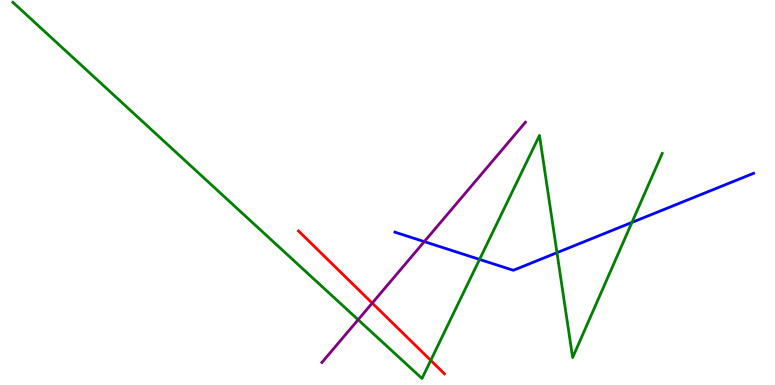[{'lines': ['blue', 'red'], 'intersections': []}, {'lines': ['green', 'red'], 'intersections': [{'x': 5.56, 'y': 0.64}]}, {'lines': ['purple', 'red'], 'intersections': [{'x': 4.8, 'y': 2.13}]}, {'lines': ['blue', 'green'], 'intersections': [{'x': 6.19, 'y': 3.26}, {'x': 7.19, 'y': 3.44}, {'x': 8.15, 'y': 4.22}]}, {'lines': ['blue', 'purple'], 'intersections': [{'x': 5.47, 'y': 3.72}]}, {'lines': ['green', 'purple'], 'intersections': [{'x': 4.62, 'y': 1.69}]}]